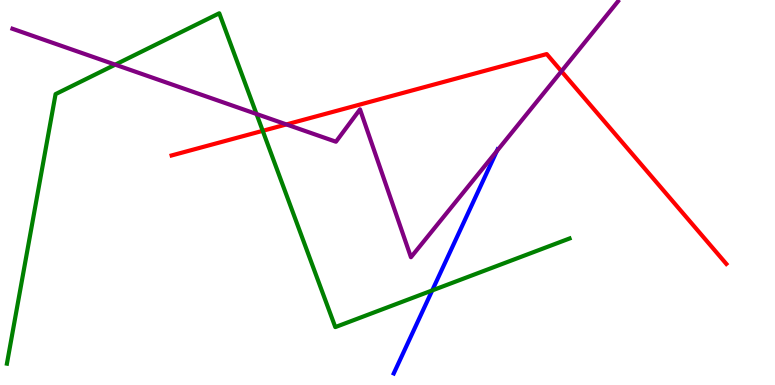[{'lines': ['blue', 'red'], 'intersections': []}, {'lines': ['green', 'red'], 'intersections': [{'x': 3.39, 'y': 6.6}]}, {'lines': ['purple', 'red'], 'intersections': [{'x': 3.7, 'y': 6.77}, {'x': 7.24, 'y': 8.15}]}, {'lines': ['blue', 'green'], 'intersections': [{'x': 5.58, 'y': 2.46}]}, {'lines': ['blue', 'purple'], 'intersections': [{'x': 6.41, 'y': 6.08}]}, {'lines': ['green', 'purple'], 'intersections': [{'x': 1.49, 'y': 8.32}, {'x': 3.31, 'y': 7.04}]}]